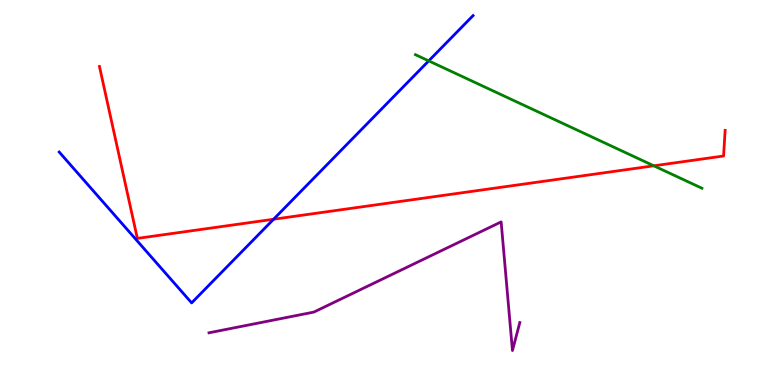[{'lines': ['blue', 'red'], 'intersections': [{'x': 3.53, 'y': 4.31}]}, {'lines': ['green', 'red'], 'intersections': [{'x': 8.44, 'y': 5.69}]}, {'lines': ['purple', 'red'], 'intersections': []}, {'lines': ['blue', 'green'], 'intersections': [{'x': 5.53, 'y': 8.42}]}, {'lines': ['blue', 'purple'], 'intersections': []}, {'lines': ['green', 'purple'], 'intersections': []}]